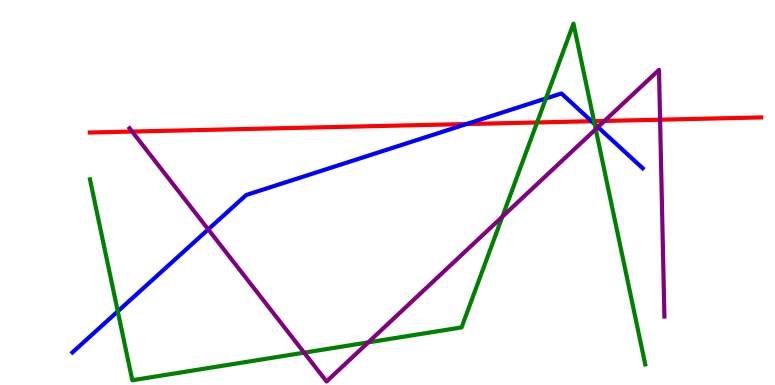[{'lines': ['blue', 'red'], 'intersections': [{'x': 6.02, 'y': 6.78}, {'x': 7.63, 'y': 6.85}]}, {'lines': ['green', 'red'], 'intersections': [{'x': 6.93, 'y': 6.82}, {'x': 7.66, 'y': 6.85}]}, {'lines': ['purple', 'red'], 'intersections': [{'x': 1.71, 'y': 6.58}, {'x': 7.8, 'y': 6.86}, {'x': 8.52, 'y': 6.89}]}, {'lines': ['blue', 'green'], 'intersections': [{'x': 1.52, 'y': 1.91}, {'x': 7.04, 'y': 7.44}, {'x': 7.67, 'y': 6.78}]}, {'lines': ['blue', 'purple'], 'intersections': [{'x': 2.69, 'y': 4.04}, {'x': 7.72, 'y': 6.7}]}, {'lines': ['green', 'purple'], 'intersections': [{'x': 3.92, 'y': 0.84}, {'x': 4.75, 'y': 1.11}, {'x': 6.48, 'y': 4.37}, {'x': 7.69, 'y': 6.64}]}]